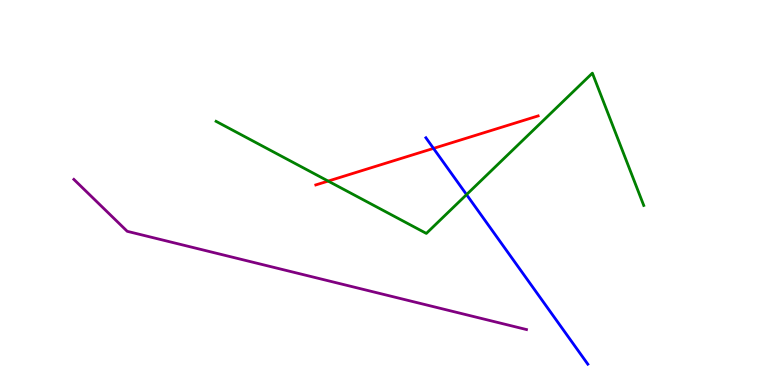[{'lines': ['blue', 'red'], 'intersections': [{'x': 5.59, 'y': 6.15}]}, {'lines': ['green', 'red'], 'intersections': [{'x': 4.23, 'y': 5.3}]}, {'lines': ['purple', 'red'], 'intersections': []}, {'lines': ['blue', 'green'], 'intersections': [{'x': 6.02, 'y': 4.95}]}, {'lines': ['blue', 'purple'], 'intersections': []}, {'lines': ['green', 'purple'], 'intersections': []}]